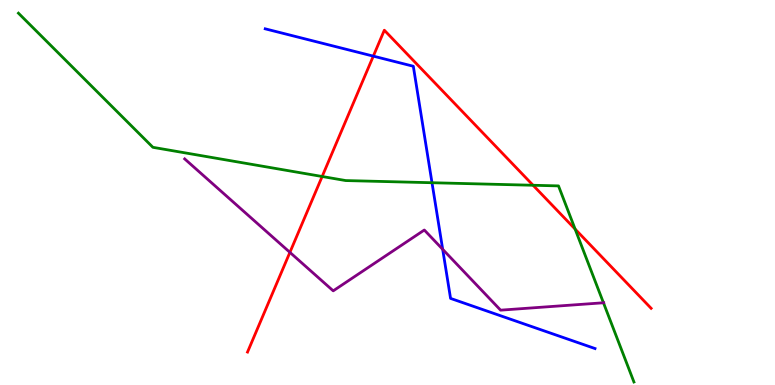[{'lines': ['blue', 'red'], 'intersections': [{'x': 4.82, 'y': 8.54}]}, {'lines': ['green', 'red'], 'intersections': [{'x': 4.16, 'y': 5.42}, {'x': 6.88, 'y': 5.19}, {'x': 7.42, 'y': 4.05}]}, {'lines': ['purple', 'red'], 'intersections': [{'x': 3.74, 'y': 3.45}]}, {'lines': ['blue', 'green'], 'intersections': [{'x': 5.57, 'y': 5.25}]}, {'lines': ['blue', 'purple'], 'intersections': [{'x': 5.71, 'y': 3.52}]}, {'lines': ['green', 'purple'], 'intersections': [{'x': 7.79, 'y': 2.14}]}]